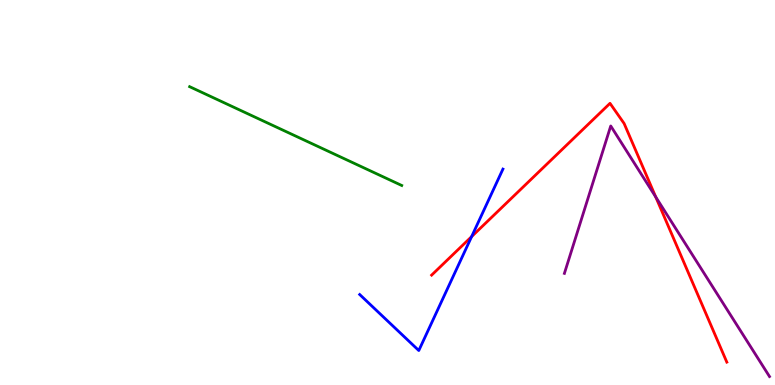[{'lines': ['blue', 'red'], 'intersections': [{'x': 6.09, 'y': 3.85}]}, {'lines': ['green', 'red'], 'intersections': []}, {'lines': ['purple', 'red'], 'intersections': [{'x': 8.46, 'y': 4.88}]}, {'lines': ['blue', 'green'], 'intersections': []}, {'lines': ['blue', 'purple'], 'intersections': []}, {'lines': ['green', 'purple'], 'intersections': []}]